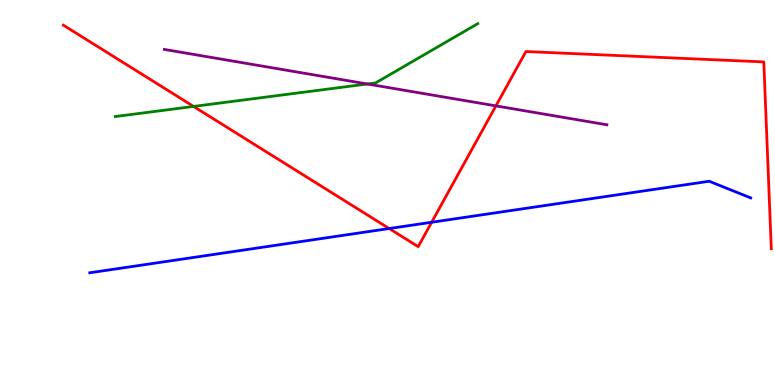[{'lines': ['blue', 'red'], 'intersections': [{'x': 5.02, 'y': 4.06}, {'x': 5.57, 'y': 4.23}]}, {'lines': ['green', 'red'], 'intersections': [{'x': 2.5, 'y': 7.24}]}, {'lines': ['purple', 'red'], 'intersections': [{'x': 6.4, 'y': 7.25}]}, {'lines': ['blue', 'green'], 'intersections': []}, {'lines': ['blue', 'purple'], 'intersections': []}, {'lines': ['green', 'purple'], 'intersections': [{'x': 4.74, 'y': 7.82}]}]